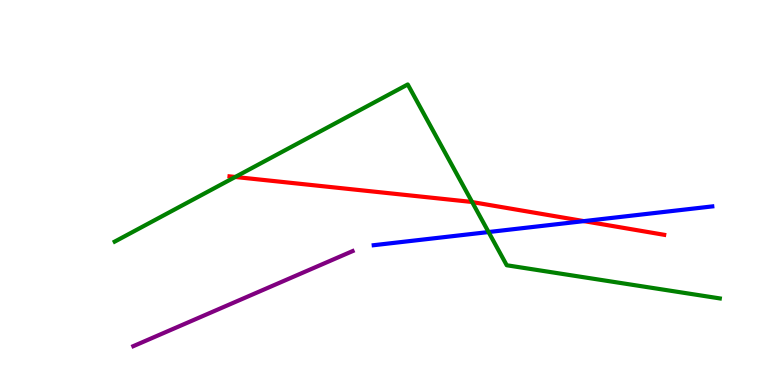[{'lines': ['blue', 'red'], 'intersections': [{'x': 7.53, 'y': 4.26}]}, {'lines': ['green', 'red'], 'intersections': [{'x': 3.04, 'y': 5.4}, {'x': 6.09, 'y': 4.75}]}, {'lines': ['purple', 'red'], 'intersections': []}, {'lines': ['blue', 'green'], 'intersections': [{'x': 6.3, 'y': 3.97}]}, {'lines': ['blue', 'purple'], 'intersections': []}, {'lines': ['green', 'purple'], 'intersections': []}]